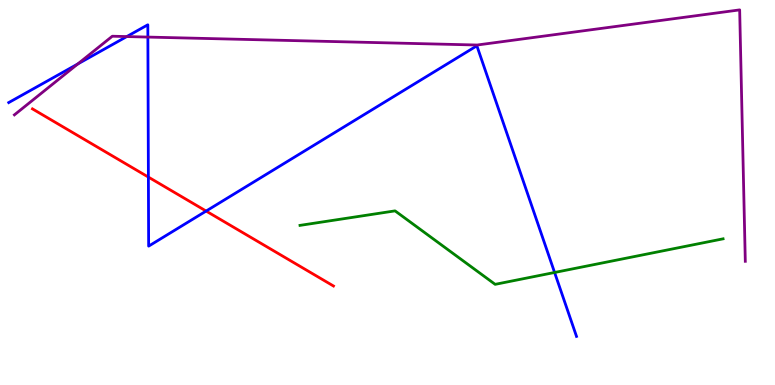[{'lines': ['blue', 'red'], 'intersections': [{'x': 1.91, 'y': 5.4}, {'x': 2.66, 'y': 4.52}]}, {'lines': ['green', 'red'], 'intersections': []}, {'lines': ['purple', 'red'], 'intersections': []}, {'lines': ['blue', 'green'], 'intersections': [{'x': 7.16, 'y': 2.92}]}, {'lines': ['blue', 'purple'], 'intersections': [{'x': 1.0, 'y': 8.34}, {'x': 1.64, 'y': 9.05}, {'x': 1.91, 'y': 9.04}]}, {'lines': ['green', 'purple'], 'intersections': []}]